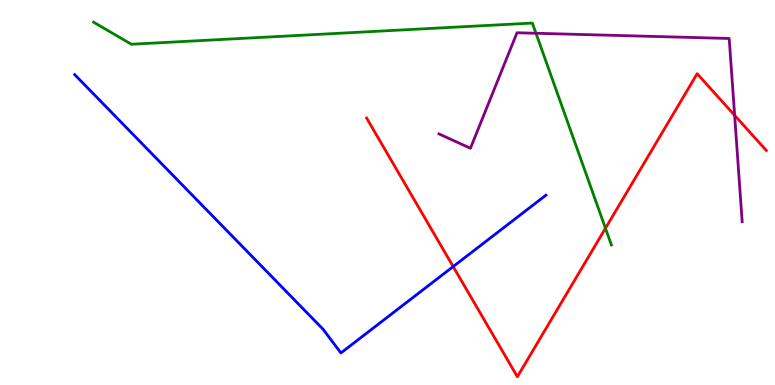[{'lines': ['blue', 'red'], 'intersections': [{'x': 5.85, 'y': 3.08}]}, {'lines': ['green', 'red'], 'intersections': [{'x': 7.81, 'y': 4.07}]}, {'lines': ['purple', 'red'], 'intersections': [{'x': 9.48, 'y': 7.0}]}, {'lines': ['blue', 'green'], 'intersections': []}, {'lines': ['blue', 'purple'], 'intersections': []}, {'lines': ['green', 'purple'], 'intersections': [{'x': 6.92, 'y': 9.14}]}]